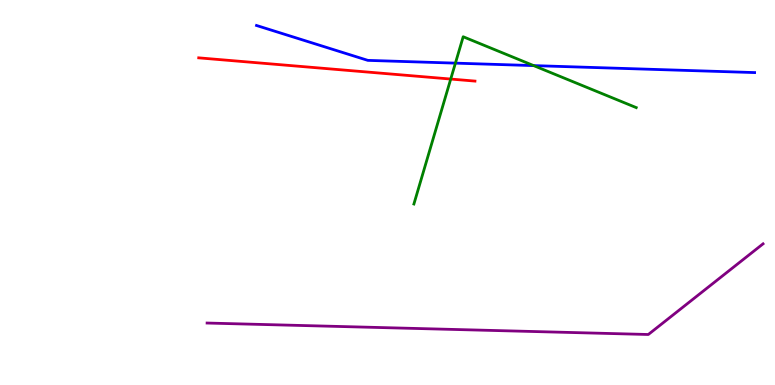[{'lines': ['blue', 'red'], 'intersections': []}, {'lines': ['green', 'red'], 'intersections': [{'x': 5.82, 'y': 7.95}]}, {'lines': ['purple', 'red'], 'intersections': []}, {'lines': ['blue', 'green'], 'intersections': [{'x': 5.88, 'y': 8.36}, {'x': 6.89, 'y': 8.3}]}, {'lines': ['blue', 'purple'], 'intersections': []}, {'lines': ['green', 'purple'], 'intersections': []}]